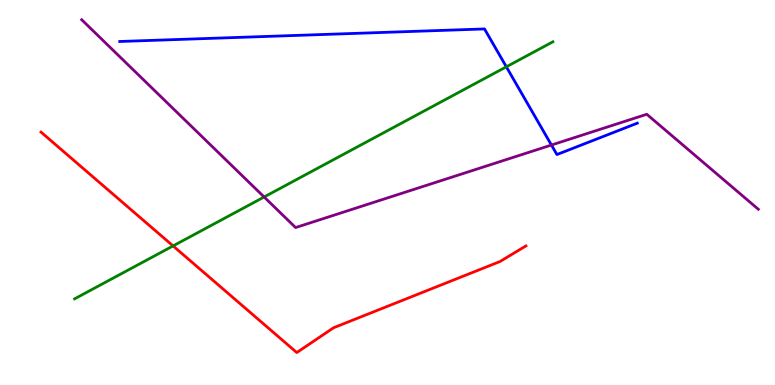[{'lines': ['blue', 'red'], 'intersections': []}, {'lines': ['green', 'red'], 'intersections': [{'x': 2.23, 'y': 3.61}]}, {'lines': ['purple', 'red'], 'intersections': []}, {'lines': ['blue', 'green'], 'intersections': [{'x': 6.53, 'y': 8.26}]}, {'lines': ['blue', 'purple'], 'intersections': [{'x': 7.12, 'y': 6.23}]}, {'lines': ['green', 'purple'], 'intersections': [{'x': 3.41, 'y': 4.88}]}]